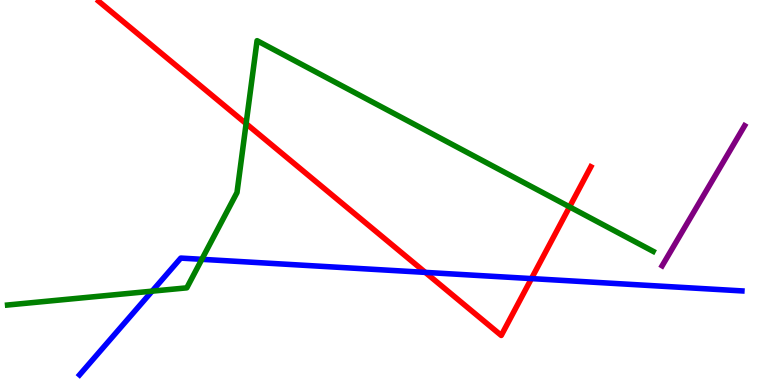[{'lines': ['blue', 'red'], 'intersections': [{'x': 5.49, 'y': 2.93}, {'x': 6.86, 'y': 2.76}]}, {'lines': ['green', 'red'], 'intersections': [{'x': 3.18, 'y': 6.79}, {'x': 7.35, 'y': 4.63}]}, {'lines': ['purple', 'red'], 'intersections': []}, {'lines': ['blue', 'green'], 'intersections': [{'x': 1.96, 'y': 2.44}, {'x': 2.6, 'y': 3.26}]}, {'lines': ['blue', 'purple'], 'intersections': []}, {'lines': ['green', 'purple'], 'intersections': []}]